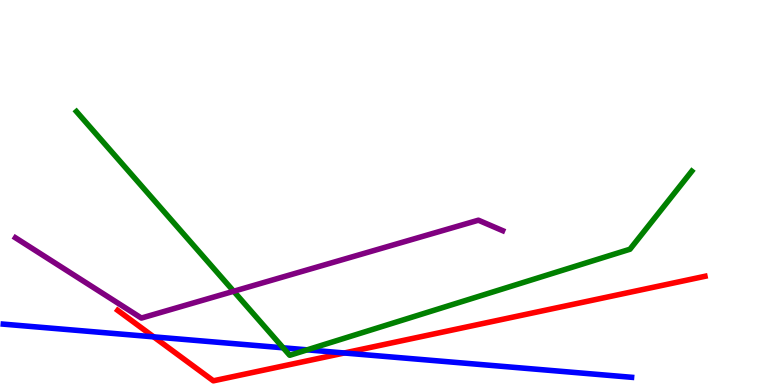[{'lines': ['blue', 'red'], 'intersections': [{'x': 1.98, 'y': 1.25}, {'x': 4.44, 'y': 0.832}]}, {'lines': ['green', 'red'], 'intersections': []}, {'lines': ['purple', 'red'], 'intersections': []}, {'lines': ['blue', 'green'], 'intersections': [{'x': 3.65, 'y': 0.966}, {'x': 3.96, 'y': 0.913}]}, {'lines': ['blue', 'purple'], 'intersections': []}, {'lines': ['green', 'purple'], 'intersections': [{'x': 3.02, 'y': 2.43}]}]